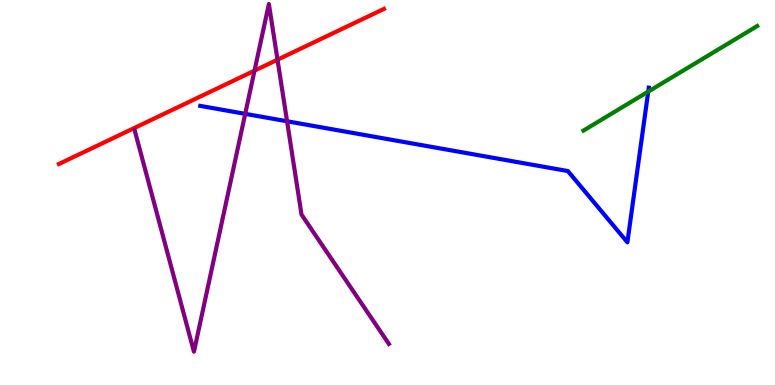[{'lines': ['blue', 'red'], 'intersections': []}, {'lines': ['green', 'red'], 'intersections': []}, {'lines': ['purple', 'red'], 'intersections': [{'x': 3.28, 'y': 8.16}, {'x': 3.58, 'y': 8.45}]}, {'lines': ['blue', 'green'], 'intersections': [{'x': 8.36, 'y': 7.62}]}, {'lines': ['blue', 'purple'], 'intersections': [{'x': 3.16, 'y': 7.04}, {'x': 3.7, 'y': 6.85}]}, {'lines': ['green', 'purple'], 'intersections': []}]